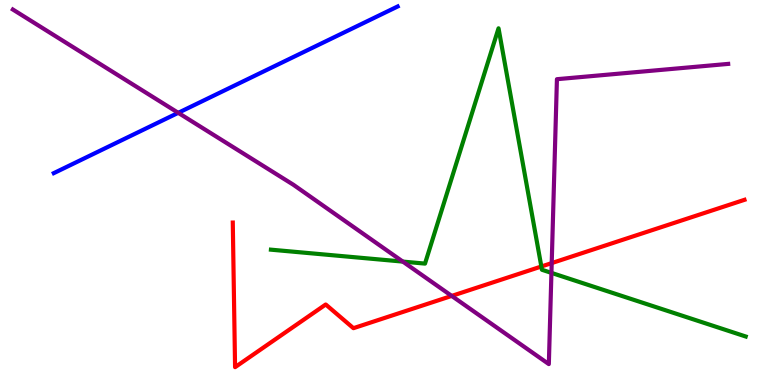[{'lines': ['blue', 'red'], 'intersections': []}, {'lines': ['green', 'red'], 'intersections': [{'x': 6.99, 'y': 3.08}]}, {'lines': ['purple', 'red'], 'intersections': [{'x': 5.83, 'y': 2.31}, {'x': 7.12, 'y': 3.17}]}, {'lines': ['blue', 'green'], 'intersections': []}, {'lines': ['blue', 'purple'], 'intersections': [{'x': 2.3, 'y': 7.07}]}, {'lines': ['green', 'purple'], 'intersections': [{'x': 5.2, 'y': 3.21}, {'x': 7.12, 'y': 2.91}]}]